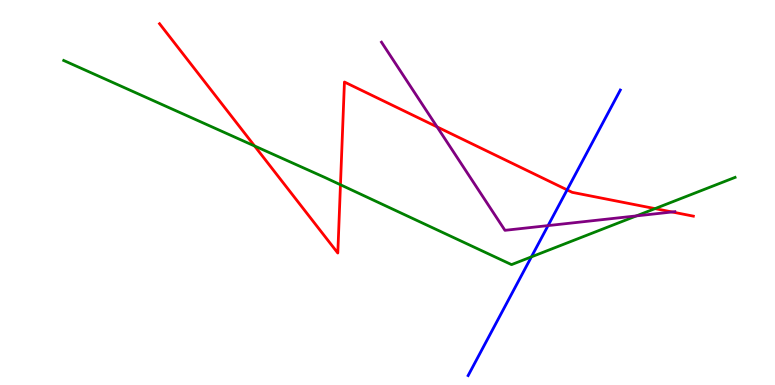[{'lines': ['blue', 'red'], 'intersections': [{'x': 7.32, 'y': 5.07}]}, {'lines': ['green', 'red'], 'intersections': [{'x': 3.28, 'y': 6.21}, {'x': 4.39, 'y': 5.2}, {'x': 8.45, 'y': 4.58}]}, {'lines': ['purple', 'red'], 'intersections': [{'x': 5.64, 'y': 6.7}, {'x': 8.67, 'y': 4.49}]}, {'lines': ['blue', 'green'], 'intersections': [{'x': 6.86, 'y': 3.33}]}, {'lines': ['blue', 'purple'], 'intersections': [{'x': 7.07, 'y': 4.14}]}, {'lines': ['green', 'purple'], 'intersections': [{'x': 8.21, 'y': 4.39}]}]